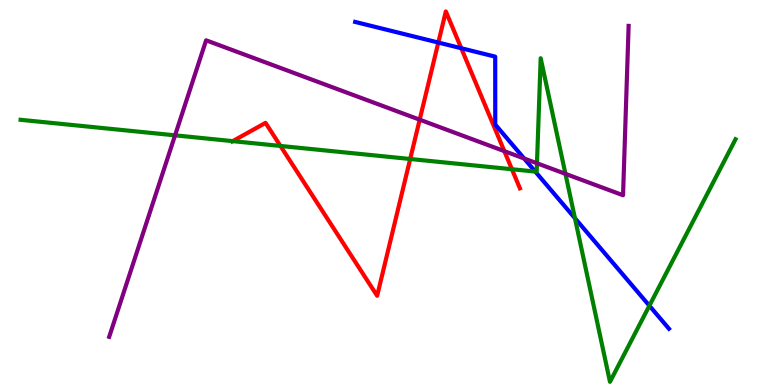[{'lines': ['blue', 'red'], 'intersections': [{'x': 5.66, 'y': 8.89}, {'x': 5.95, 'y': 8.75}]}, {'lines': ['green', 'red'], 'intersections': [{'x': 3.0, 'y': 6.33}, {'x': 3.62, 'y': 6.21}, {'x': 5.29, 'y': 5.87}, {'x': 6.61, 'y': 5.6}]}, {'lines': ['purple', 'red'], 'intersections': [{'x': 5.42, 'y': 6.89}, {'x': 6.51, 'y': 6.07}]}, {'lines': ['blue', 'green'], 'intersections': [{'x': 6.91, 'y': 5.54}, {'x': 7.42, 'y': 4.33}, {'x': 8.38, 'y': 2.06}]}, {'lines': ['blue', 'purple'], 'intersections': [{'x': 6.76, 'y': 5.88}]}, {'lines': ['green', 'purple'], 'intersections': [{'x': 2.26, 'y': 6.48}, {'x': 6.93, 'y': 5.76}, {'x': 7.3, 'y': 5.48}]}]